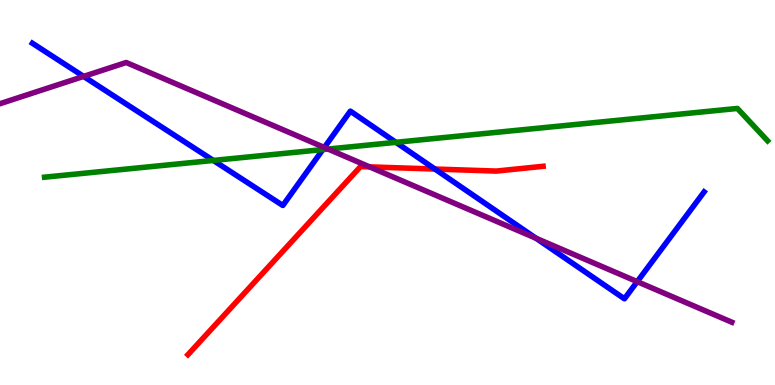[{'lines': ['blue', 'red'], 'intersections': [{'x': 5.61, 'y': 5.61}]}, {'lines': ['green', 'red'], 'intersections': []}, {'lines': ['purple', 'red'], 'intersections': [{'x': 4.77, 'y': 5.67}]}, {'lines': ['blue', 'green'], 'intersections': [{'x': 2.75, 'y': 5.83}, {'x': 4.17, 'y': 6.12}, {'x': 5.11, 'y': 6.3}]}, {'lines': ['blue', 'purple'], 'intersections': [{'x': 1.08, 'y': 8.02}, {'x': 4.18, 'y': 6.17}, {'x': 6.92, 'y': 3.81}, {'x': 8.22, 'y': 2.68}]}, {'lines': ['green', 'purple'], 'intersections': [{'x': 4.23, 'y': 6.13}]}]